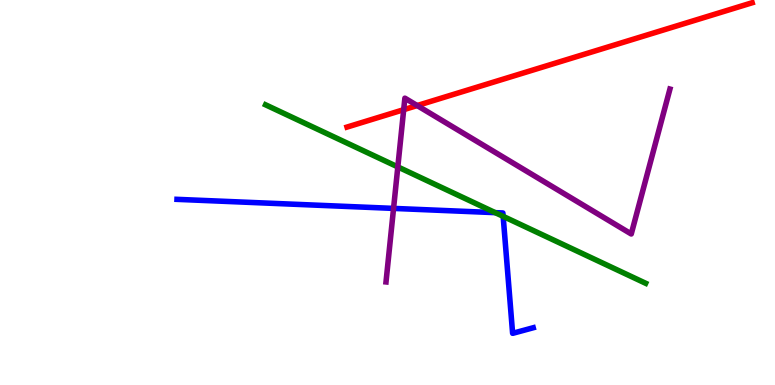[{'lines': ['blue', 'red'], 'intersections': []}, {'lines': ['green', 'red'], 'intersections': []}, {'lines': ['purple', 'red'], 'intersections': [{'x': 5.21, 'y': 7.15}, {'x': 5.38, 'y': 7.26}]}, {'lines': ['blue', 'green'], 'intersections': [{'x': 6.39, 'y': 4.48}, {'x': 6.49, 'y': 4.38}]}, {'lines': ['blue', 'purple'], 'intersections': [{'x': 5.08, 'y': 4.59}]}, {'lines': ['green', 'purple'], 'intersections': [{'x': 5.13, 'y': 5.66}]}]